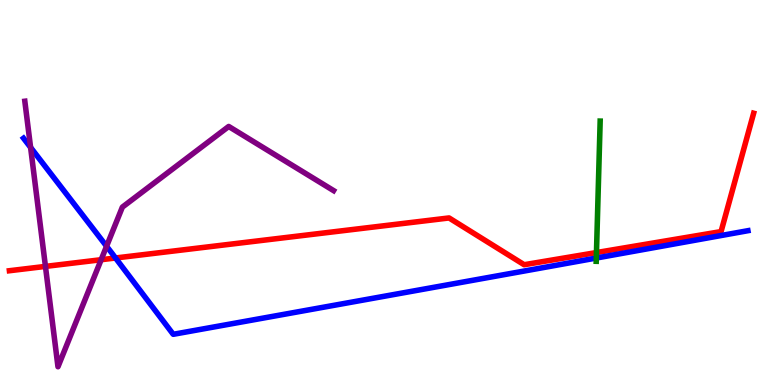[{'lines': ['blue', 'red'], 'intersections': [{'x': 1.49, 'y': 3.3}]}, {'lines': ['green', 'red'], 'intersections': [{'x': 7.7, 'y': 3.44}]}, {'lines': ['purple', 'red'], 'intersections': [{'x': 0.586, 'y': 3.08}, {'x': 1.31, 'y': 3.25}]}, {'lines': ['blue', 'green'], 'intersections': [{'x': 7.69, 'y': 3.3}]}, {'lines': ['blue', 'purple'], 'intersections': [{'x': 0.395, 'y': 6.17}, {'x': 1.38, 'y': 3.6}]}, {'lines': ['green', 'purple'], 'intersections': []}]